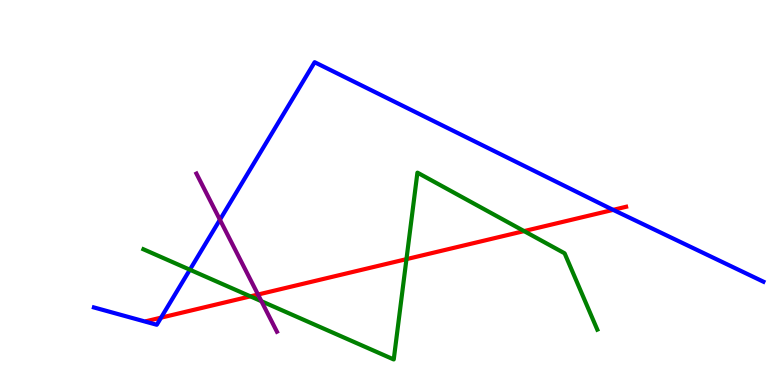[{'lines': ['blue', 'red'], 'intersections': [{'x': 2.08, 'y': 1.75}, {'x': 7.91, 'y': 4.55}]}, {'lines': ['green', 'red'], 'intersections': [{'x': 3.23, 'y': 2.3}, {'x': 5.24, 'y': 3.27}, {'x': 6.76, 'y': 4.0}]}, {'lines': ['purple', 'red'], 'intersections': [{'x': 3.33, 'y': 2.35}]}, {'lines': ['blue', 'green'], 'intersections': [{'x': 2.45, 'y': 2.99}]}, {'lines': ['blue', 'purple'], 'intersections': [{'x': 2.84, 'y': 4.29}]}, {'lines': ['green', 'purple'], 'intersections': [{'x': 3.37, 'y': 2.18}]}]